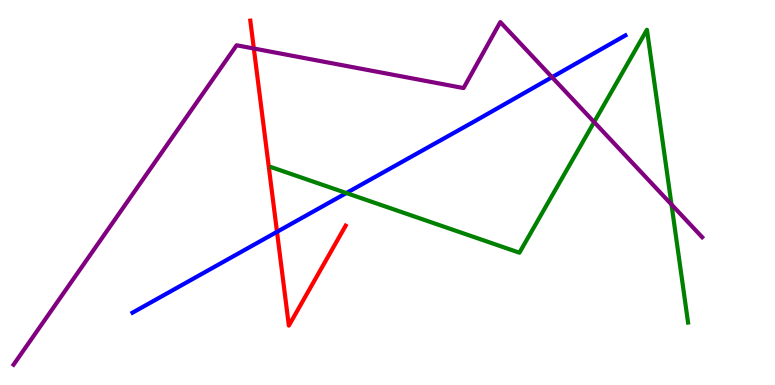[{'lines': ['blue', 'red'], 'intersections': [{'x': 3.57, 'y': 3.98}]}, {'lines': ['green', 'red'], 'intersections': []}, {'lines': ['purple', 'red'], 'intersections': [{'x': 3.28, 'y': 8.74}]}, {'lines': ['blue', 'green'], 'intersections': [{'x': 4.47, 'y': 4.99}]}, {'lines': ['blue', 'purple'], 'intersections': [{'x': 7.12, 'y': 7.99}]}, {'lines': ['green', 'purple'], 'intersections': [{'x': 7.67, 'y': 6.83}, {'x': 8.66, 'y': 4.69}]}]